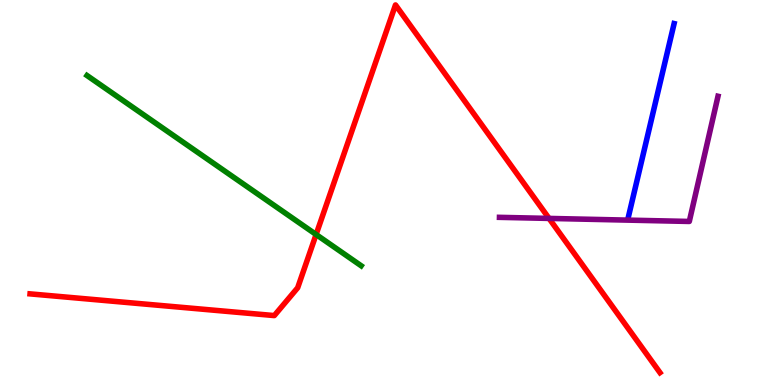[{'lines': ['blue', 'red'], 'intersections': []}, {'lines': ['green', 'red'], 'intersections': [{'x': 4.08, 'y': 3.91}]}, {'lines': ['purple', 'red'], 'intersections': [{'x': 7.08, 'y': 4.33}]}, {'lines': ['blue', 'green'], 'intersections': []}, {'lines': ['blue', 'purple'], 'intersections': []}, {'lines': ['green', 'purple'], 'intersections': []}]